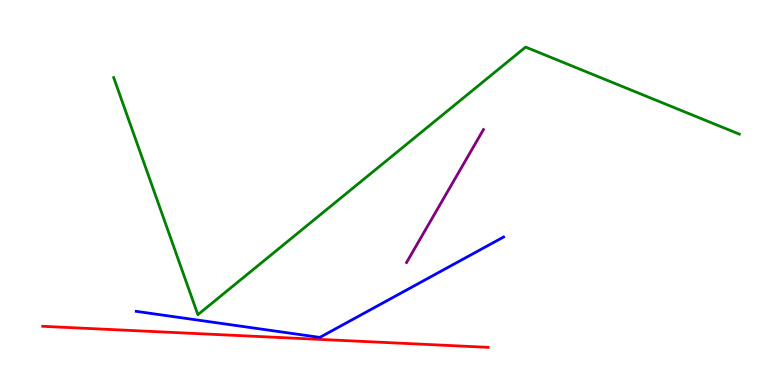[{'lines': ['blue', 'red'], 'intersections': []}, {'lines': ['green', 'red'], 'intersections': []}, {'lines': ['purple', 'red'], 'intersections': []}, {'lines': ['blue', 'green'], 'intersections': []}, {'lines': ['blue', 'purple'], 'intersections': []}, {'lines': ['green', 'purple'], 'intersections': []}]